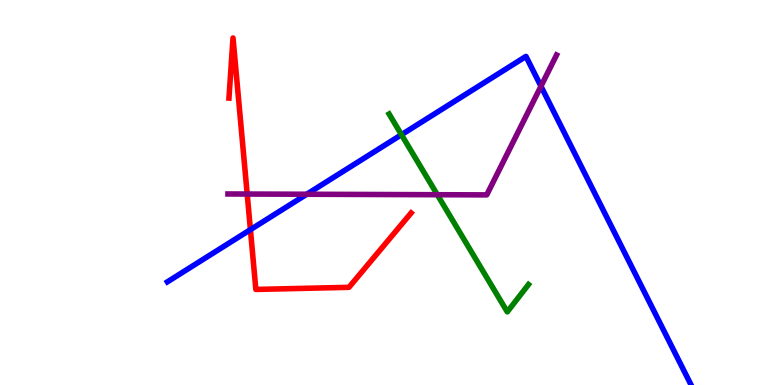[{'lines': ['blue', 'red'], 'intersections': [{'x': 3.23, 'y': 4.04}]}, {'lines': ['green', 'red'], 'intersections': []}, {'lines': ['purple', 'red'], 'intersections': [{'x': 3.19, 'y': 4.96}]}, {'lines': ['blue', 'green'], 'intersections': [{'x': 5.18, 'y': 6.5}]}, {'lines': ['blue', 'purple'], 'intersections': [{'x': 3.96, 'y': 4.95}, {'x': 6.98, 'y': 7.76}]}, {'lines': ['green', 'purple'], 'intersections': [{'x': 5.64, 'y': 4.94}]}]